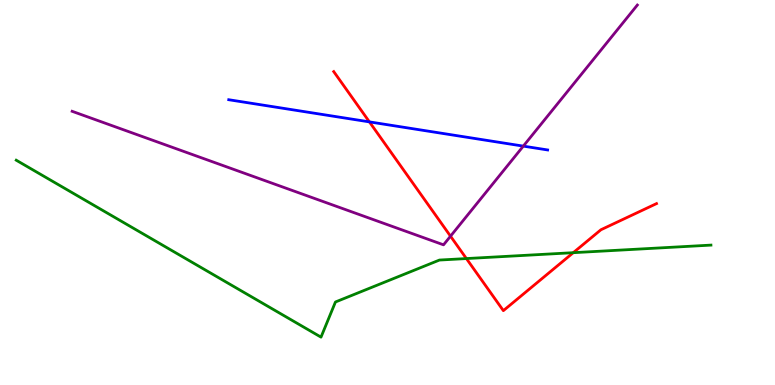[{'lines': ['blue', 'red'], 'intersections': [{'x': 4.77, 'y': 6.83}]}, {'lines': ['green', 'red'], 'intersections': [{'x': 6.02, 'y': 3.28}, {'x': 7.4, 'y': 3.44}]}, {'lines': ['purple', 'red'], 'intersections': [{'x': 5.81, 'y': 3.87}]}, {'lines': ['blue', 'green'], 'intersections': []}, {'lines': ['blue', 'purple'], 'intersections': [{'x': 6.75, 'y': 6.2}]}, {'lines': ['green', 'purple'], 'intersections': []}]